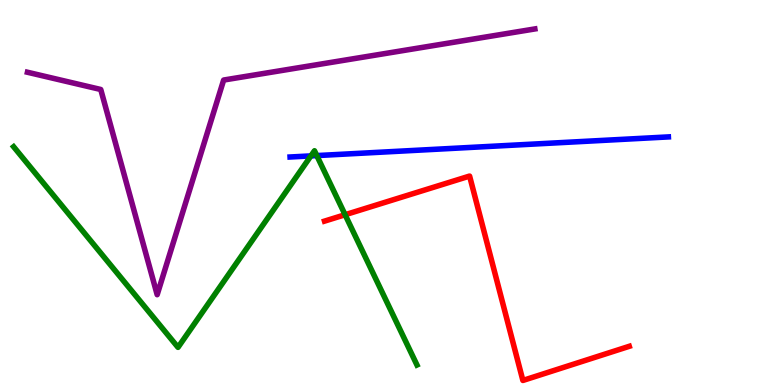[{'lines': ['blue', 'red'], 'intersections': []}, {'lines': ['green', 'red'], 'intersections': [{'x': 4.45, 'y': 4.42}]}, {'lines': ['purple', 'red'], 'intersections': []}, {'lines': ['blue', 'green'], 'intersections': [{'x': 4.01, 'y': 5.95}, {'x': 4.09, 'y': 5.96}]}, {'lines': ['blue', 'purple'], 'intersections': []}, {'lines': ['green', 'purple'], 'intersections': []}]